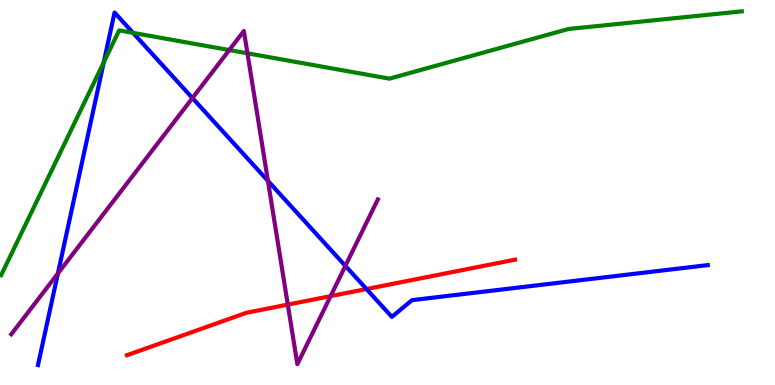[{'lines': ['blue', 'red'], 'intersections': [{'x': 4.73, 'y': 2.49}]}, {'lines': ['green', 'red'], 'intersections': []}, {'lines': ['purple', 'red'], 'intersections': [{'x': 3.71, 'y': 2.09}, {'x': 4.27, 'y': 2.31}]}, {'lines': ['blue', 'green'], 'intersections': [{'x': 1.34, 'y': 8.38}, {'x': 1.72, 'y': 9.15}]}, {'lines': ['blue', 'purple'], 'intersections': [{'x': 0.747, 'y': 2.9}, {'x': 2.48, 'y': 7.45}, {'x': 3.46, 'y': 5.3}, {'x': 4.46, 'y': 3.09}]}, {'lines': ['green', 'purple'], 'intersections': [{'x': 2.96, 'y': 8.7}, {'x': 3.19, 'y': 8.62}]}]